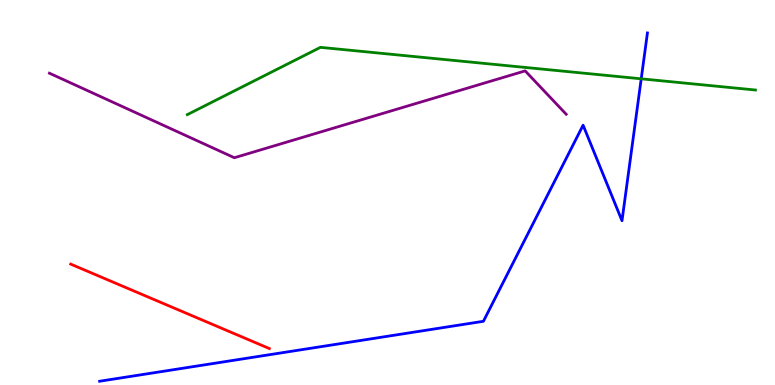[{'lines': ['blue', 'red'], 'intersections': []}, {'lines': ['green', 'red'], 'intersections': []}, {'lines': ['purple', 'red'], 'intersections': []}, {'lines': ['blue', 'green'], 'intersections': [{'x': 8.27, 'y': 7.95}]}, {'lines': ['blue', 'purple'], 'intersections': []}, {'lines': ['green', 'purple'], 'intersections': []}]